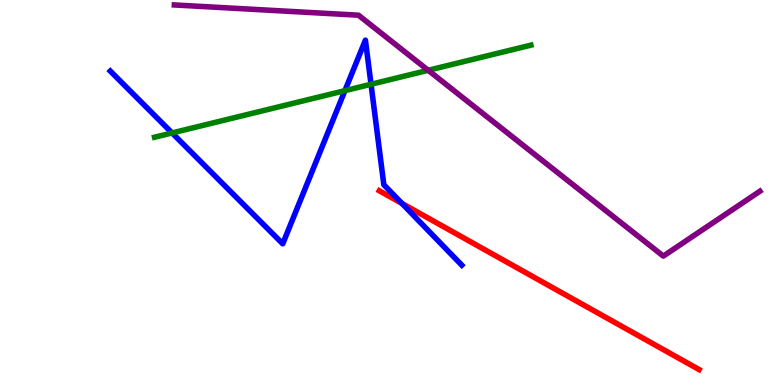[{'lines': ['blue', 'red'], 'intersections': [{'x': 5.19, 'y': 4.72}]}, {'lines': ['green', 'red'], 'intersections': []}, {'lines': ['purple', 'red'], 'intersections': []}, {'lines': ['blue', 'green'], 'intersections': [{'x': 2.22, 'y': 6.55}, {'x': 4.45, 'y': 7.65}, {'x': 4.79, 'y': 7.81}]}, {'lines': ['blue', 'purple'], 'intersections': []}, {'lines': ['green', 'purple'], 'intersections': [{'x': 5.52, 'y': 8.17}]}]